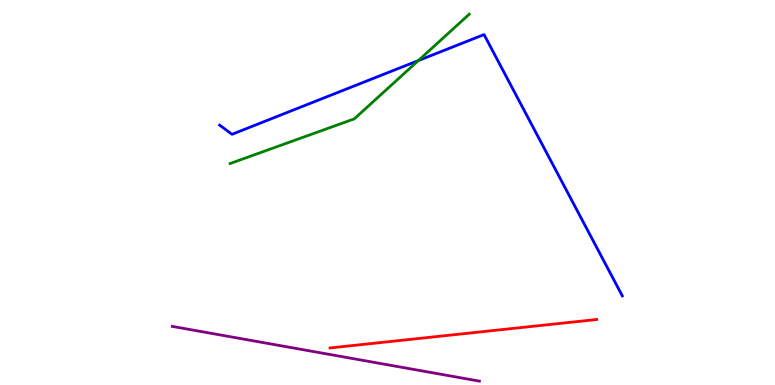[{'lines': ['blue', 'red'], 'intersections': []}, {'lines': ['green', 'red'], 'intersections': []}, {'lines': ['purple', 'red'], 'intersections': []}, {'lines': ['blue', 'green'], 'intersections': [{'x': 5.4, 'y': 8.43}]}, {'lines': ['blue', 'purple'], 'intersections': []}, {'lines': ['green', 'purple'], 'intersections': []}]